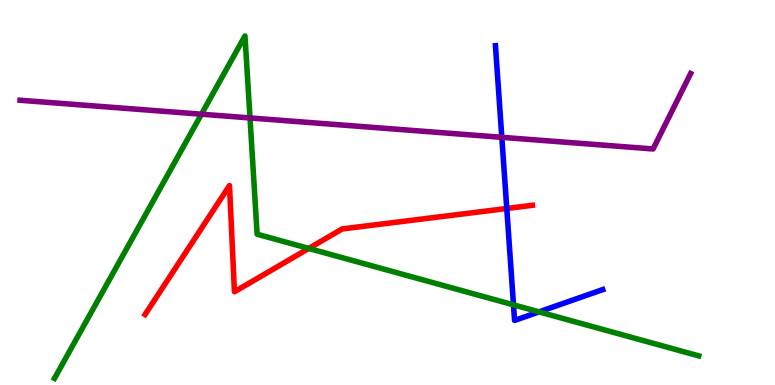[{'lines': ['blue', 'red'], 'intersections': [{'x': 6.54, 'y': 4.58}]}, {'lines': ['green', 'red'], 'intersections': [{'x': 3.98, 'y': 3.55}]}, {'lines': ['purple', 'red'], 'intersections': []}, {'lines': ['blue', 'green'], 'intersections': [{'x': 6.63, 'y': 2.08}, {'x': 6.96, 'y': 1.9}]}, {'lines': ['blue', 'purple'], 'intersections': [{'x': 6.48, 'y': 6.43}]}, {'lines': ['green', 'purple'], 'intersections': [{'x': 2.6, 'y': 7.03}, {'x': 3.23, 'y': 6.94}]}]